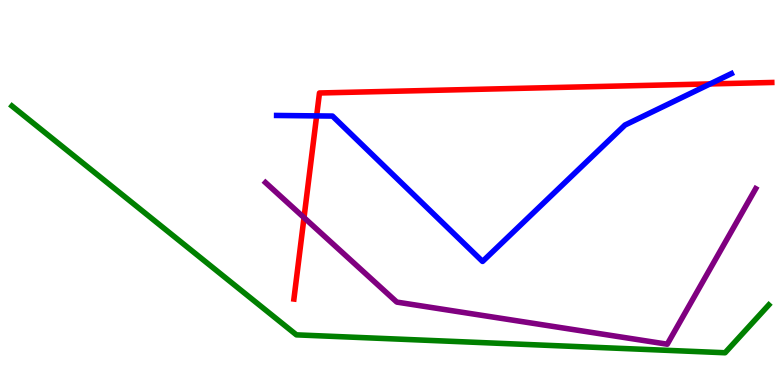[{'lines': ['blue', 'red'], 'intersections': [{'x': 4.09, 'y': 6.99}, {'x': 9.16, 'y': 7.82}]}, {'lines': ['green', 'red'], 'intersections': []}, {'lines': ['purple', 'red'], 'intersections': [{'x': 3.92, 'y': 4.35}]}, {'lines': ['blue', 'green'], 'intersections': []}, {'lines': ['blue', 'purple'], 'intersections': []}, {'lines': ['green', 'purple'], 'intersections': []}]